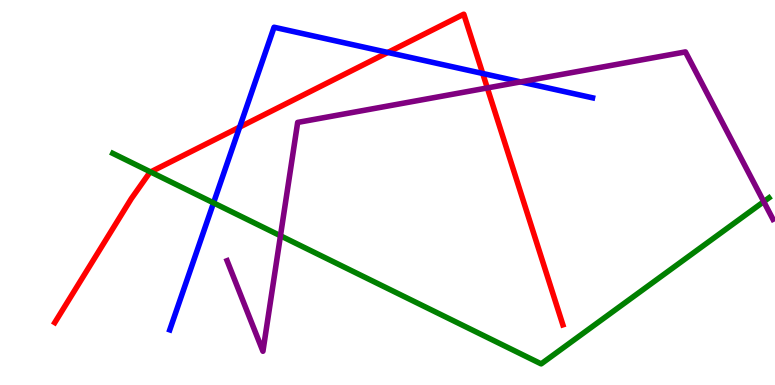[{'lines': ['blue', 'red'], 'intersections': [{'x': 3.09, 'y': 6.7}, {'x': 5.0, 'y': 8.64}, {'x': 6.23, 'y': 8.09}]}, {'lines': ['green', 'red'], 'intersections': [{'x': 1.94, 'y': 5.53}]}, {'lines': ['purple', 'red'], 'intersections': [{'x': 6.29, 'y': 7.72}]}, {'lines': ['blue', 'green'], 'intersections': [{'x': 2.76, 'y': 4.73}]}, {'lines': ['blue', 'purple'], 'intersections': [{'x': 6.72, 'y': 7.87}]}, {'lines': ['green', 'purple'], 'intersections': [{'x': 3.62, 'y': 3.88}, {'x': 9.85, 'y': 4.76}]}]